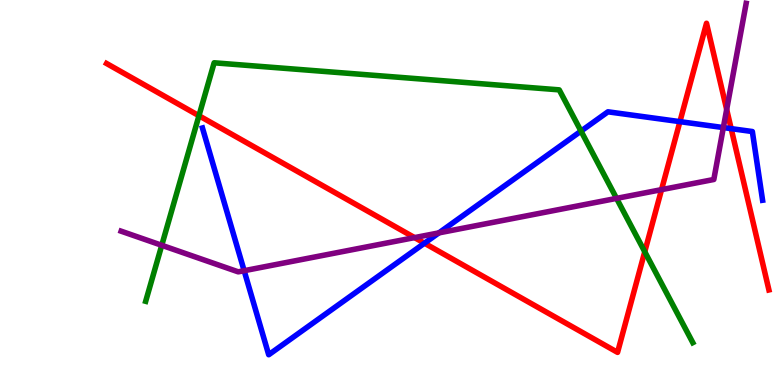[{'lines': ['blue', 'red'], 'intersections': [{'x': 5.48, 'y': 3.68}, {'x': 8.77, 'y': 6.84}, {'x': 9.43, 'y': 6.66}]}, {'lines': ['green', 'red'], 'intersections': [{'x': 2.57, 'y': 6.99}, {'x': 8.32, 'y': 3.46}]}, {'lines': ['purple', 'red'], 'intersections': [{'x': 5.35, 'y': 3.83}, {'x': 8.54, 'y': 5.07}, {'x': 9.38, 'y': 7.16}]}, {'lines': ['blue', 'green'], 'intersections': [{'x': 7.5, 'y': 6.59}]}, {'lines': ['blue', 'purple'], 'intersections': [{'x': 3.15, 'y': 2.97}, {'x': 5.66, 'y': 3.95}, {'x': 9.33, 'y': 6.69}]}, {'lines': ['green', 'purple'], 'intersections': [{'x': 2.09, 'y': 3.63}, {'x': 7.96, 'y': 4.85}]}]